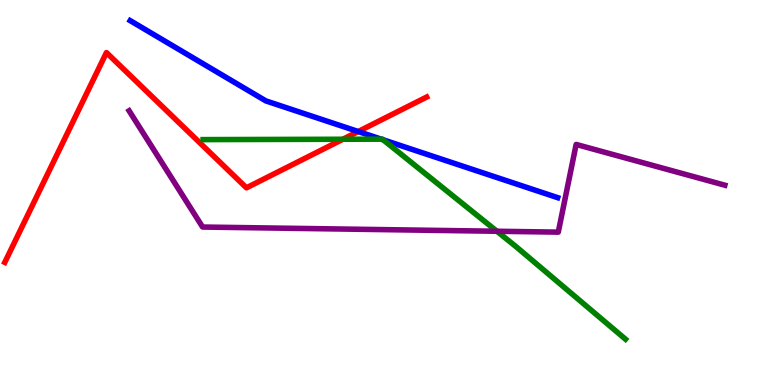[{'lines': ['blue', 'red'], 'intersections': [{'x': 4.62, 'y': 6.58}]}, {'lines': ['green', 'red'], 'intersections': [{'x': 4.42, 'y': 6.38}]}, {'lines': ['purple', 'red'], 'intersections': []}, {'lines': ['blue', 'green'], 'intersections': [{'x': 4.92, 'y': 6.39}, {'x': 4.94, 'y': 6.37}]}, {'lines': ['blue', 'purple'], 'intersections': []}, {'lines': ['green', 'purple'], 'intersections': [{'x': 6.41, 'y': 3.99}]}]